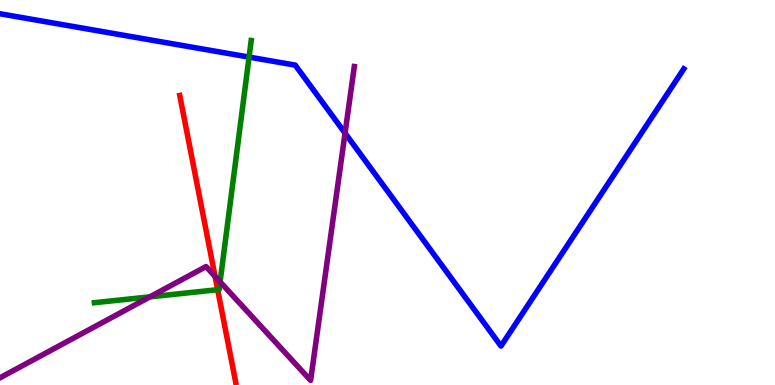[{'lines': ['blue', 'red'], 'intersections': []}, {'lines': ['green', 'red'], 'intersections': [{'x': 2.81, 'y': 2.48}]}, {'lines': ['purple', 'red'], 'intersections': [{'x': 2.77, 'y': 2.82}]}, {'lines': ['blue', 'green'], 'intersections': [{'x': 3.21, 'y': 8.52}]}, {'lines': ['blue', 'purple'], 'intersections': [{'x': 4.45, 'y': 6.54}]}, {'lines': ['green', 'purple'], 'intersections': [{'x': 1.94, 'y': 2.29}, {'x': 2.84, 'y': 2.68}]}]